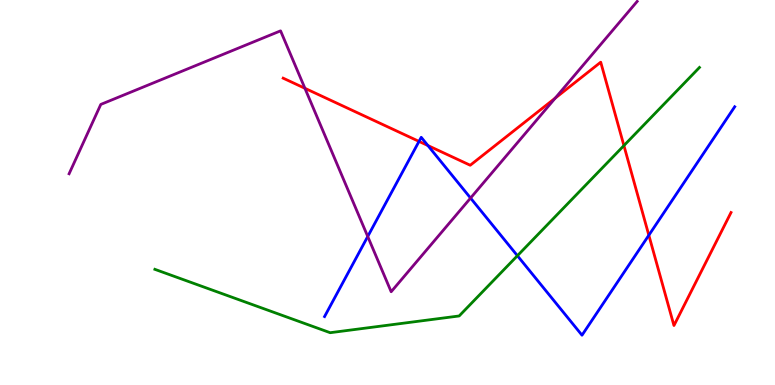[{'lines': ['blue', 'red'], 'intersections': [{'x': 5.41, 'y': 6.33}, {'x': 5.52, 'y': 6.22}, {'x': 8.37, 'y': 3.89}]}, {'lines': ['green', 'red'], 'intersections': [{'x': 8.05, 'y': 6.22}]}, {'lines': ['purple', 'red'], 'intersections': [{'x': 3.93, 'y': 7.71}, {'x': 7.16, 'y': 7.45}]}, {'lines': ['blue', 'green'], 'intersections': [{'x': 6.68, 'y': 3.36}]}, {'lines': ['blue', 'purple'], 'intersections': [{'x': 4.75, 'y': 3.86}, {'x': 6.07, 'y': 4.86}]}, {'lines': ['green', 'purple'], 'intersections': []}]